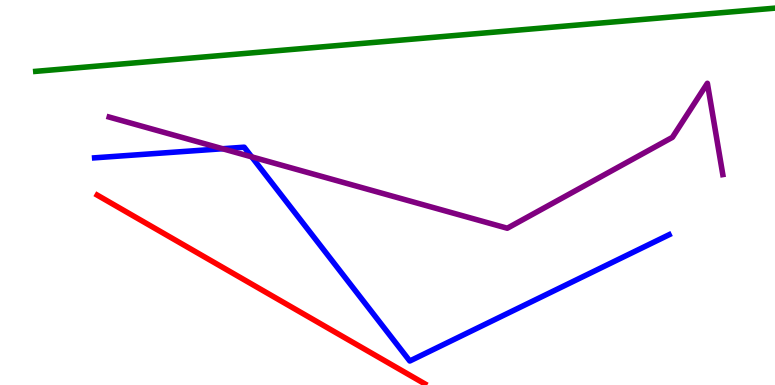[{'lines': ['blue', 'red'], 'intersections': []}, {'lines': ['green', 'red'], 'intersections': []}, {'lines': ['purple', 'red'], 'intersections': []}, {'lines': ['blue', 'green'], 'intersections': []}, {'lines': ['blue', 'purple'], 'intersections': [{'x': 2.87, 'y': 6.14}, {'x': 3.25, 'y': 5.93}]}, {'lines': ['green', 'purple'], 'intersections': []}]